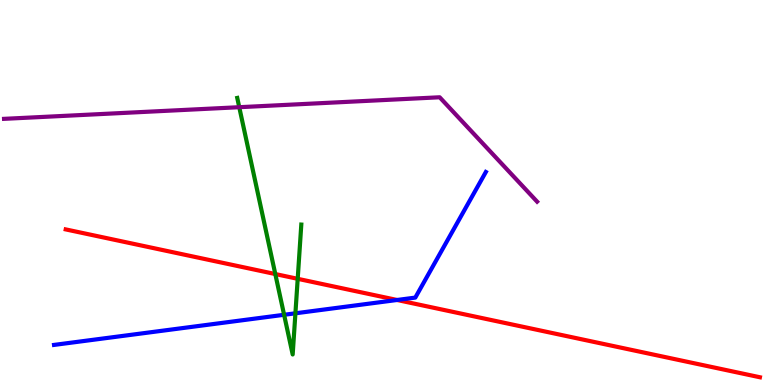[{'lines': ['blue', 'red'], 'intersections': [{'x': 5.12, 'y': 2.21}]}, {'lines': ['green', 'red'], 'intersections': [{'x': 3.55, 'y': 2.88}, {'x': 3.84, 'y': 2.76}]}, {'lines': ['purple', 'red'], 'intersections': []}, {'lines': ['blue', 'green'], 'intersections': [{'x': 3.67, 'y': 1.82}, {'x': 3.81, 'y': 1.86}]}, {'lines': ['blue', 'purple'], 'intersections': []}, {'lines': ['green', 'purple'], 'intersections': [{'x': 3.09, 'y': 7.22}]}]